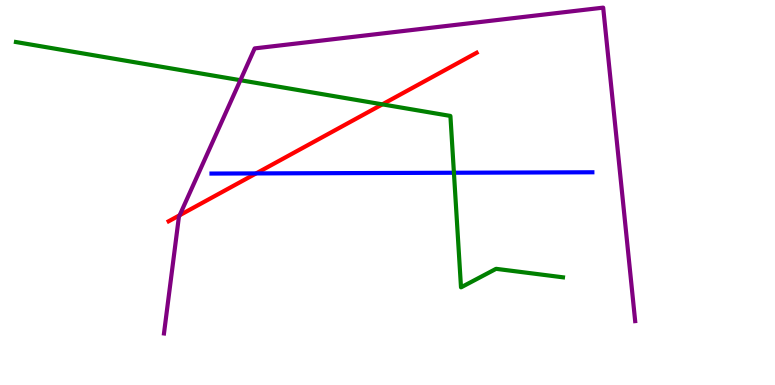[{'lines': ['blue', 'red'], 'intersections': [{'x': 3.3, 'y': 5.5}]}, {'lines': ['green', 'red'], 'intersections': [{'x': 4.93, 'y': 7.29}]}, {'lines': ['purple', 'red'], 'intersections': [{'x': 2.32, 'y': 4.41}]}, {'lines': ['blue', 'green'], 'intersections': [{'x': 5.86, 'y': 5.51}]}, {'lines': ['blue', 'purple'], 'intersections': []}, {'lines': ['green', 'purple'], 'intersections': [{'x': 3.1, 'y': 7.92}]}]